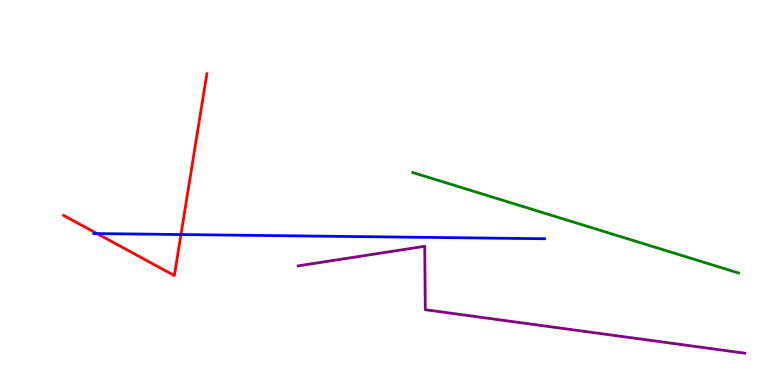[{'lines': ['blue', 'red'], 'intersections': [{'x': 1.25, 'y': 3.93}, {'x': 2.33, 'y': 3.91}]}, {'lines': ['green', 'red'], 'intersections': []}, {'lines': ['purple', 'red'], 'intersections': []}, {'lines': ['blue', 'green'], 'intersections': []}, {'lines': ['blue', 'purple'], 'intersections': []}, {'lines': ['green', 'purple'], 'intersections': []}]